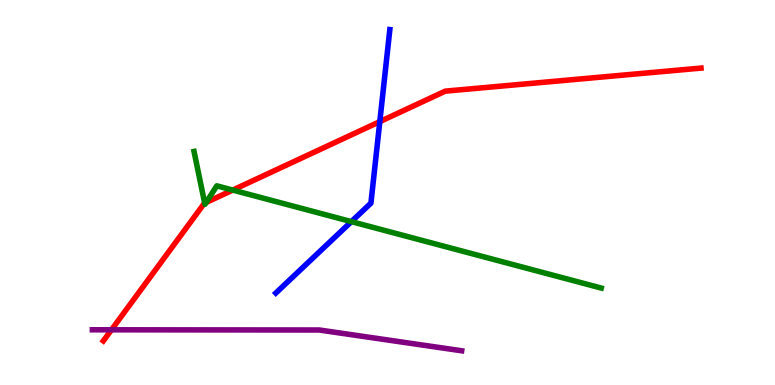[{'lines': ['blue', 'red'], 'intersections': [{'x': 4.9, 'y': 6.84}]}, {'lines': ['green', 'red'], 'intersections': [{'x': 2.64, 'y': 4.72}, {'x': 2.66, 'y': 4.74}, {'x': 3.0, 'y': 5.06}]}, {'lines': ['purple', 'red'], 'intersections': [{'x': 1.44, 'y': 1.43}]}, {'lines': ['blue', 'green'], 'intersections': [{'x': 4.53, 'y': 4.24}]}, {'lines': ['blue', 'purple'], 'intersections': []}, {'lines': ['green', 'purple'], 'intersections': []}]